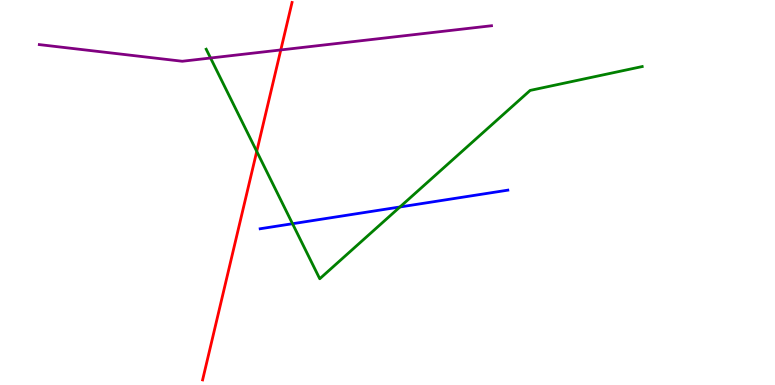[{'lines': ['blue', 'red'], 'intersections': []}, {'lines': ['green', 'red'], 'intersections': [{'x': 3.31, 'y': 6.07}]}, {'lines': ['purple', 'red'], 'intersections': [{'x': 3.62, 'y': 8.7}]}, {'lines': ['blue', 'green'], 'intersections': [{'x': 3.77, 'y': 4.19}, {'x': 5.16, 'y': 4.62}]}, {'lines': ['blue', 'purple'], 'intersections': []}, {'lines': ['green', 'purple'], 'intersections': [{'x': 2.72, 'y': 8.49}]}]